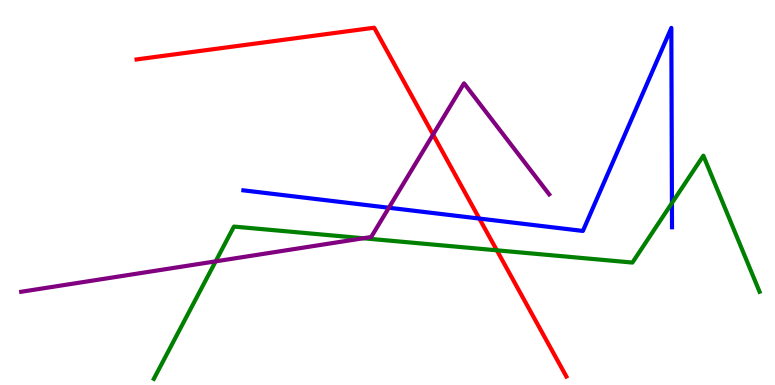[{'lines': ['blue', 'red'], 'intersections': [{'x': 6.19, 'y': 4.32}]}, {'lines': ['green', 'red'], 'intersections': [{'x': 6.41, 'y': 3.5}]}, {'lines': ['purple', 'red'], 'intersections': [{'x': 5.59, 'y': 6.5}]}, {'lines': ['blue', 'green'], 'intersections': [{'x': 8.67, 'y': 4.73}]}, {'lines': ['blue', 'purple'], 'intersections': [{'x': 5.02, 'y': 4.6}]}, {'lines': ['green', 'purple'], 'intersections': [{'x': 2.78, 'y': 3.21}, {'x': 4.69, 'y': 3.81}]}]